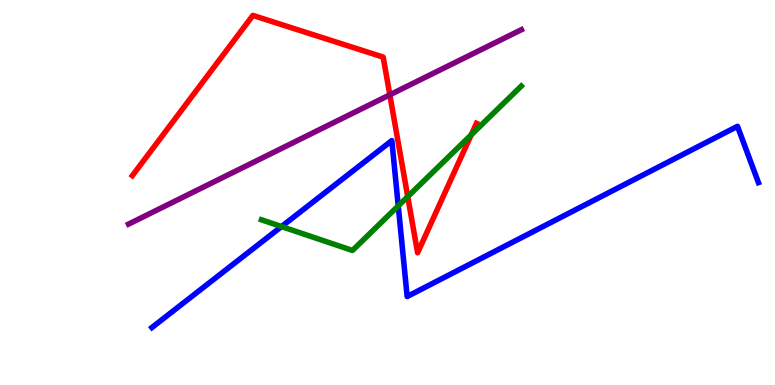[{'lines': ['blue', 'red'], 'intersections': []}, {'lines': ['green', 'red'], 'intersections': [{'x': 5.26, 'y': 4.89}, {'x': 6.08, 'y': 6.5}]}, {'lines': ['purple', 'red'], 'intersections': [{'x': 5.03, 'y': 7.54}]}, {'lines': ['blue', 'green'], 'intersections': [{'x': 3.63, 'y': 4.12}, {'x': 5.14, 'y': 4.65}]}, {'lines': ['blue', 'purple'], 'intersections': []}, {'lines': ['green', 'purple'], 'intersections': []}]